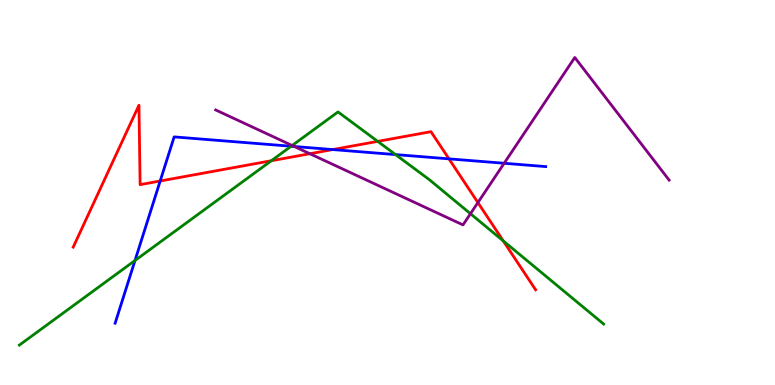[{'lines': ['blue', 'red'], 'intersections': [{'x': 2.07, 'y': 5.3}, {'x': 4.29, 'y': 6.12}, {'x': 5.79, 'y': 5.87}]}, {'lines': ['green', 'red'], 'intersections': [{'x': 3.5, 'y': 5.82}, {'x': 4.87, 'y': 6.33}, {'x': 6.49, 'y': 3.74}]}, {'lines': ['purple', 'red'], 'intersections': [{'x': 4.0, 'y': 6.01}, {'x': 6.17, 'y': 4.74}]}, {'lines': ['blue', 'green'], 'intersections': [{'x': 1.74, 'y': 3.23}, {'x': 3.76, 'y': 6.2}, {'x': 5.1, 'y': 5.98}]}, {'lines': ['blue', 'purple'], 'intersections': [{'x': 3.8, 'y': 6.19}, {'x': 6.51, 'y': 5.76}]}, {'lines': ['green', 'purple'], 'intersections': [{'x': 3.77, 'y': 6.22}, {'x': 6.07, 'y': 4.45}]}]